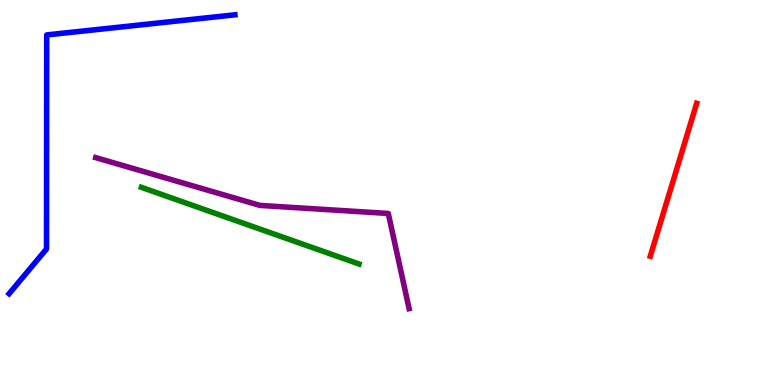[{'lines': ['blue', 'red'], 'intersections': []}, {'lines': ['green', 'red'], 'intersections': []}, {'lines': ['purple', 'red'], 'intersections': []}, {'lines': ['blue', 'green'], 'intersections': []}, {'lines': ['blue', 'purple'], 'intersections': []}, {'lines': ['green', 'purple'], 'intersections': []}]